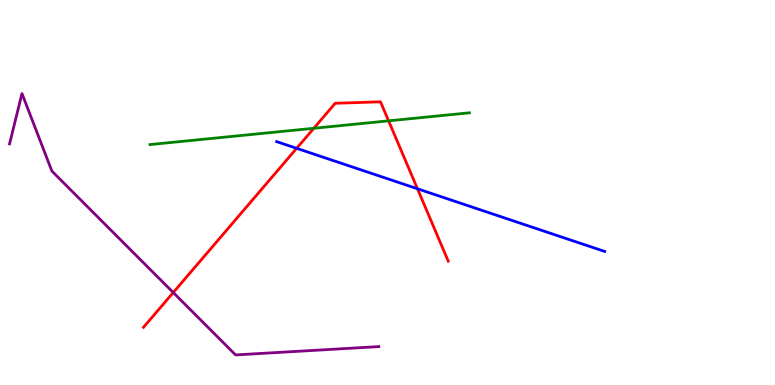[{'lines': ['blue', 'red'], 'intersections': [{'x': 3.83, 'y': 6.15}, {'x': 5.39, 'y': 5.1}]}, {'lines': ['green', 'red'], 'intersections': [{'x': 4.05, 'y': 6.67}, {'x': 5.01, 'y': 6.86}]}, {'lines': ['purple', 'red'], 'intersections': [{'x': 2.24, 'y': 2.4}]}, {'lines': ['blue', 'green'], 'intersections': []}, {'lines': ['blue', 'purple'], 'intersections': []}, {'lines': ['green', 'purple'], 'intersections': []}]